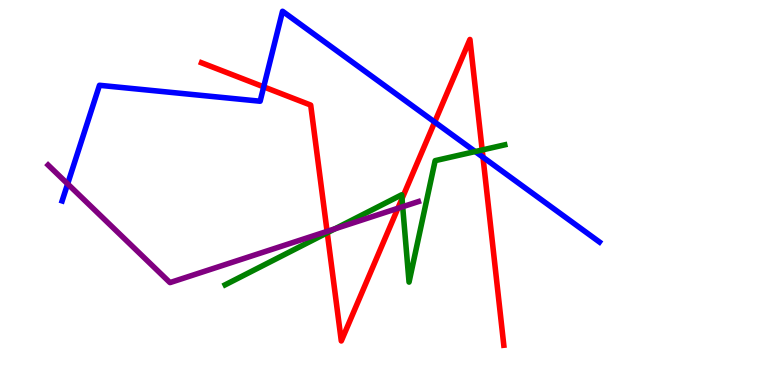[{'lines': ['blue', 'red'], 'intersections': [{'x': 3.4, 'y': 7.74}, {'x': 5.61, 'y': 6.83}, {'x': 6.23, 'y': 5.92}]}, {'lines': ['green', 'red'], 'intersections': [{'x': 4.22, 'y': 3.95}, {'x': 5.19, 'y': 4.84}, {'x': 6.22, 'y': 6.1}]}, {'lines': ['purple', 'red'], 'intersections': [{'x': 4.22, 'y': 3.99}, {'x': 5.13, 'y': 4.59}]}, {'lines': ['blue', 'green'], 'intersections': [{'x': 6.13, 'y': 6.06}]}, {'lines': ['blue', 'purple'], 'intersections': [{'x': 0.873, 'y': 5.22}]}, {'lines': ['green', 'purple'], 'intersections': [{'x': 4.32, 'y': 4.06}, {'x': 5.2, 'y': 4.63}]}]